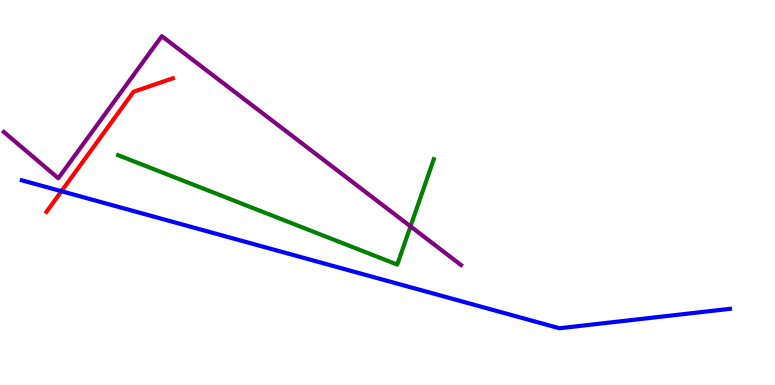[{'lines': ['blue', 'red'], 'intersections': [{'x': 0.793, 'y': 5.03}]}, {'lines': ['green', 'red'], 'intersections': []}, {'lines': ['purple', 'red'], 'intersections': []}, {'lines': ['blue', 'green'], 'intersections': []}, {'lines': ['blue', 'purple'], 'intersections': []}, {'lines': ['green', 'purple'], 'intersections': [{'x': 5.3, 'y': 4.12}]}]